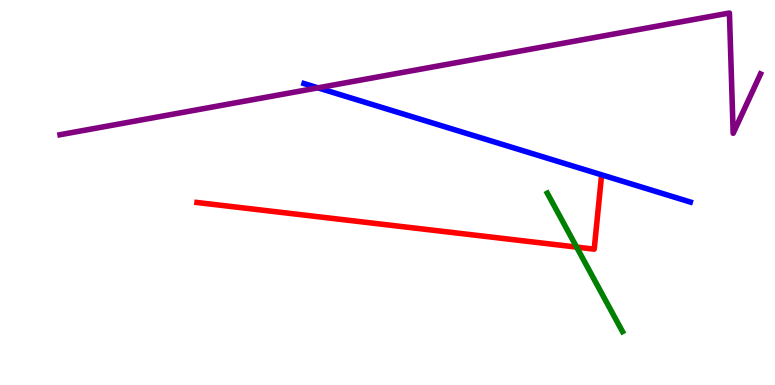[{'lines': ['blue', 'red'], 'intersections': []}, {'lines': ['green', 'red'], 'intersections': [{'x': 7.44, 'y': 3.58}]}, {'lines': ['purple', 'red'], 'intersections': []}, {'lines': ['blue', 'green'], 'intersections': []}, {'lines': ['blue', 'purple'], 'intersections': [{'x': 4.1, 'y': 7.72}]}, {'lines': ['green', 'purple'], 'intersections': []}]